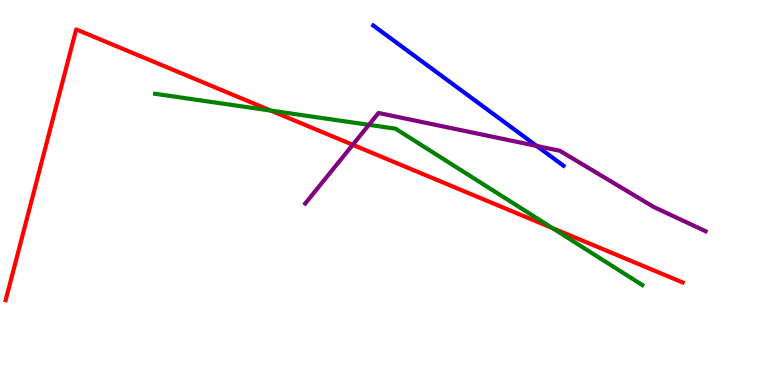[{'lines': ['blue', 'red'], 'intersections': []}, {'lines': ['green', 'red'], 'intersections': [{'x': 3.49, 'y': 7.13}, {'x': 7.13, 'y': 4.08}]}, {'lines': ['purple', 'red'], 'intersections': [{'x': 4.55, 'y': 6.24}]}, {'lines': ['blue', 'green'], 'intersections': []}, {'lines': ['blue', 'purple'], 'intersections': [{'x': 6.93, 'y': 6.21}]}, {'lines': ['green', 'purple'], 'intersections': [{'x': 4.76, 'y': 6.76}]}]